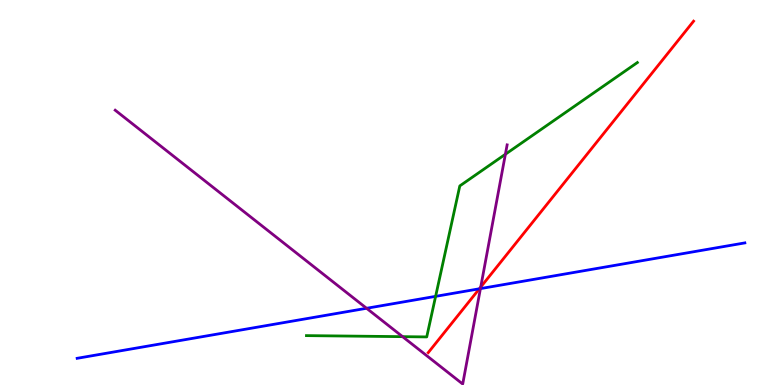[{'lines': ['blue', 'red'], 'intersections': [{'x': 6.19, 'y': 2.5}]}, {'lines': ['green', 'red'], 'intersections': []}, {'lines': ['purple', 'red'], 'intersections': [{'x': 6.2, 'y': 2.54}]}, {'lines': ['blue', 'green'], 'intersections': [{'x': 5.62, 'y': 2.3}]}, {'lines': ['blue', 'purple'], 'intersections': [{'x': 4.73, 'y': 1.99}, {'x': 6.2, 'y': 2.5}]}, {'lines': ['green', 'purple'], 'intersections': [{'x': 5.19, 'y': 1.26}, {'x': 6.52, 'y': 5.99}]}]